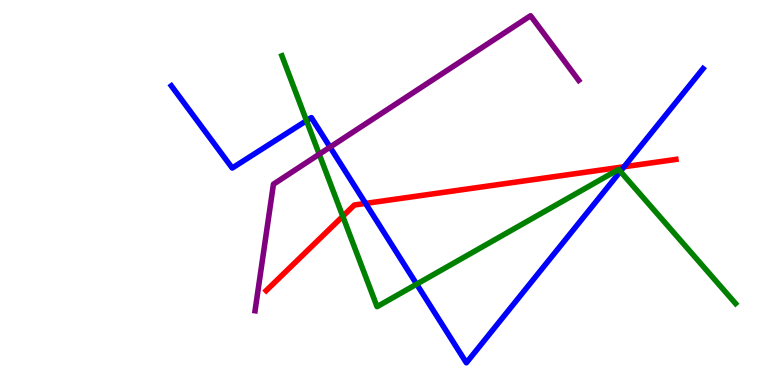[{'lines': ['blue', 'red'], 'intersections': [{'x': 4.72, 'y': 4.72}, {'x': 8.05, 'y': 5.67}]}, {'lines': ['green', 'red'], 'intersections': [{'x': 4.42, 'y': 4.38}]}, {'lines': ['purple', 'red'], 'intersections': []}, {'lines': ['blue', 'green'], 'intersections': [{'x': 3.95, 'y': 6.87}, {'x': 5.38, 'y': 2.62}, {'x': 8.0, 'y': 5.55}]}, {'lines': ['blue', 'purple'], 'intersections': [{'x': 4.26, 'y': 6.18}]}, {'lines': ['green', 'purple'], 'intersections': [{'x': 4.12, 'y': 5.99}]}]